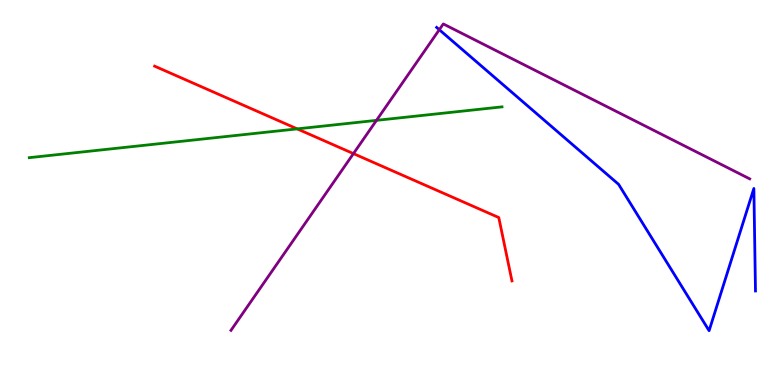[{'lines': ['blue', 'red'], 'intersections': []}, {'lines': ['green', 'red'], 'intersections': [{'x': 3.83, 'y': 6.65}]}, {'lines': ['purple', 'red'], 'intersections': [{'x': 4.56, 'y': 6.01}]}, {'lines': ['blue', 'green'], 'intersections': []}, {'lines': ['blue', 'purple'], 'intersections': [{'x': 5.67, 'y': 9.23}]}, {'lines': ['green', 'purple'], 'intersections': [{'x': 4.86, 'y': 6.87}]}]